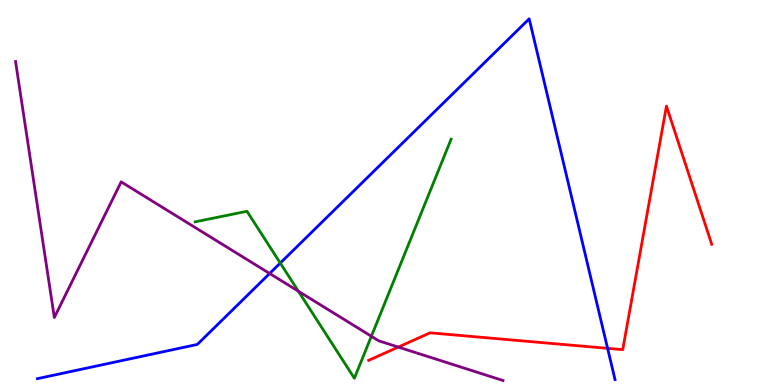[{'lines': ['blue', 'red'], 'intersections': [{'x': 7.84, 'y': 0.952}]}, {'lines': ['green', 'red'], 'intersections': []}, {'lines': ['purple', 'red'], 'intersections': [{'x': 5.14, 'y': 0.985}]}, {'lines': ['blue', 'green'], 'intersections': [{'x': 3.62, 'y': 3.17}]}, {'lines': ['blue', 'purple'], 'intersections': [{'x': 3.48, 'y': 2.9}]}, {'lines': ['green', 'purple'], 'intersections': [{'x': 3.85, 'y': 2.44}, {'x': 4.79, 'y': 1.27}]}]